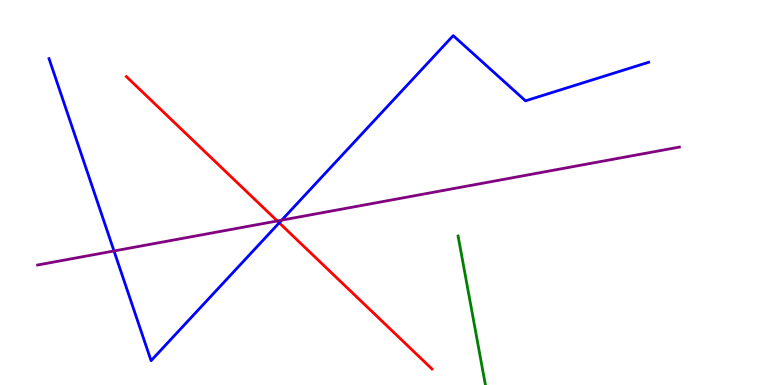[{'lines': ['blue', 'red'], 'intersections': [{'x': 3.6, 'y': 4.21}]}, {'lines': ['green', 'red'], 'intersections': []}, {'lines': ['purple', 'red'], 'intersections': [{'x': 3.58, 'y': 4.26}]}, {'lines': ['blue', 'green'], 'intersections': []}, {'lines': ['blue', 'purple'], 'intersections': [{'x': 1.47, 'y': 3.48}, {'x': 3.63, 'y': 4.28}]}, {'lines': ['green', 'purple'], 'intersections': []}]